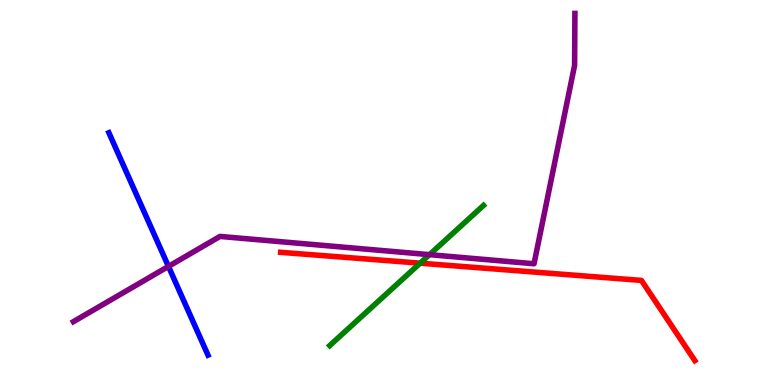[{'lines': ['blue', 'red'], 'intersections': []}, {'lines': ['green', 'red'], 'intersections': [{'x': 5.42, 'y': 3.16}]}, {'lines': ['purple', 'red'], 'intersections': []}, {'lines': ['blue', 'green'], 'intersections': []}, {'lines': ['blue', 'purple'], 'intersections': [{'x': 2.17, 'y': 3.08}]}, {'lines': ['green', 'purple'], 'intersections': [{'x': 5.54, 'y': 3.39}]}]